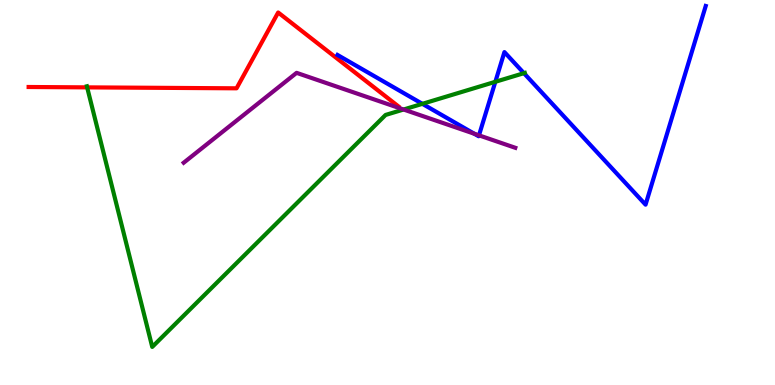[{'lines': ['blue', 'red'], 'intersections': []}, {'lines': ['green', 'red'], 'intersections': [{'x': 1.12, 'y': 7.73}]}, {'lines': ['purple', 'red'], 'intersections': []}, {'lines': ['blue', 'green'], 'intersections': [{'x': 5.45, 'y': 7.3}, {'x': 6.39, 'y': 7.88}, {'x': 6.76, 'y': 8.1}]}, {'lines': ['blue', 'purple'], 'intersections': [{'x': 6.12, 'y': 6.53}, {'x': 6.18, 'y': 6.48}]}, {'lines': ['green', 'purple'], 'intersections': [{'x': 5.21, 'y': 7.16}]}]